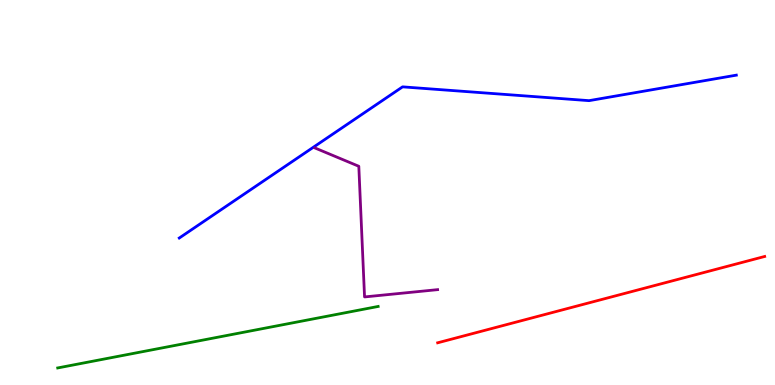[{'lines': ['blue', 'red'], 'intersections': []}, {'lines': ['green', 'red'], 'intersections': []}, {'lines': ['purple', 'red'], 'intersections': []}, {'lines': ['blue', 'green'], 'intersections': []}, {'lines': ['blue', 'purple'], 'intersections': []}, {'lines': ['green', 'purple'], 'intersections': []}]